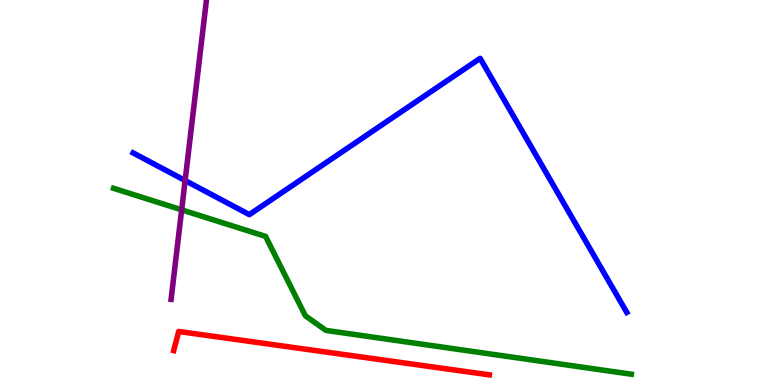[{'lines': ['blue', 'red'], 'intersections': []}, {'lines': ['green', 'red'], 'intersections': []}, {'lines': ['purple', 'red'], 'intersections': []}, {'lines': ['blue', 'green'], 'intersections': []}, {'lines': ['blue', 'purple'], 'intersections': [{'x': 2.39, 'y': 5.31}]}, {'lines': ['green', 'purple'], 'intersections': [{'x': 2.34, 'y': 4.55}]}]